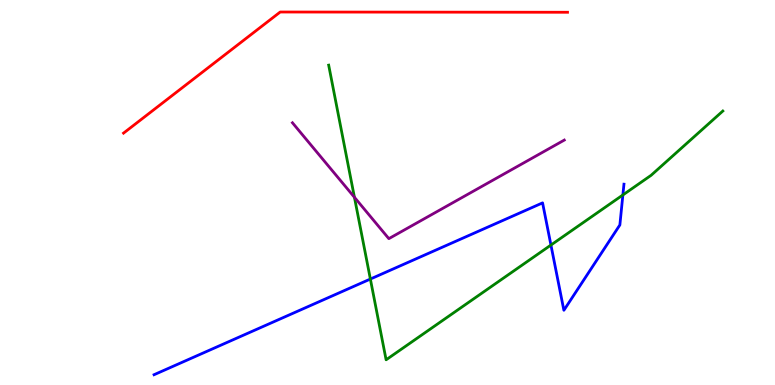[{'lines': ['blue', 'red'], 'intersections': []}, {'lines': ['green', 'red'], 'intersections': []}, {'lines': ['purple', 'red'], 'intersections': []}, {'lines': ['blue', 'green'], 'intersections': [{'x': 4.78, 'y': 2.75}, {'x': 7.11, 'y': 3.64}, {'x': 8.04, 'y': 4.94}]}, {'lines': ['blue', 'purple'], 'intersections': []}, {'lines': ['green', 'purple'], 'intersections': [{'x': 4.57, 'y': 4.88}]}]